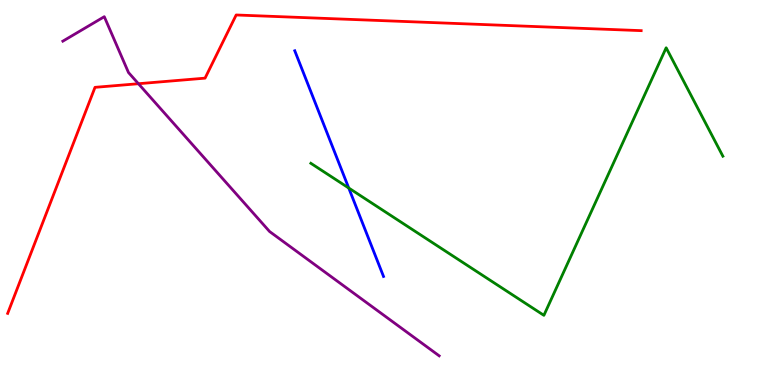[{'lines': ['blue', 'red'], 'intersections': []}, {'lines': ['green', 'red'], 'intersections': []}, {'lines': ['purple', 'red'], 'intersections': [{'x': 1.79, 'y': 7.83}]}, {'lines': ['blue', 'green'], 'intersections': [{'x': 4.5, 'y': 5.12}]}, {'lines': ['blue', 'purple'], 'intersections': []}, {'lines': ['green', 'purple'], 'intersections': []}]